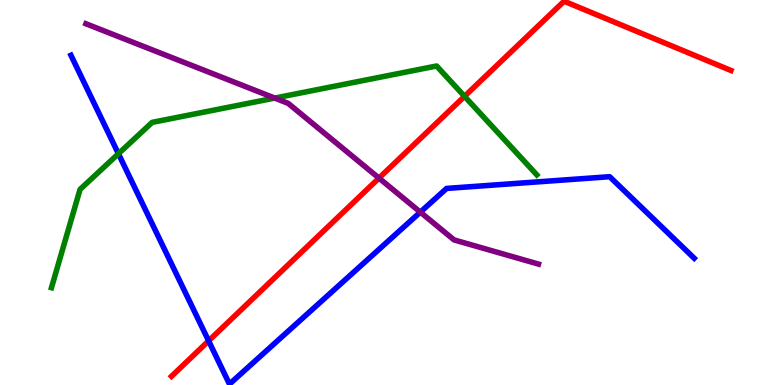[{'lines': ['blue', 'red'], 'intersections': [{'x': 2.69, 'y': 1.15}]}, {'lines': ['green', 'red'], 'intersections': [{'x': 5.99, 'y': 7.5}]}, {'lines': ['purple', 'red'], 'intersections': [{'x': 4.89, 'y': 5.37}]}, {'lines': ['blue', 'green'], 'intersections': [{'x': 1.53, 'y': 6.01}]}, {'lines': ['blue', 'purple'], 'intersections': [{'x': 5.42, 'y': 4.49}]}, {'lines': ['green', 'purple'], 'intersections': [{'x': 3.54, 'y': 7.45}]}]